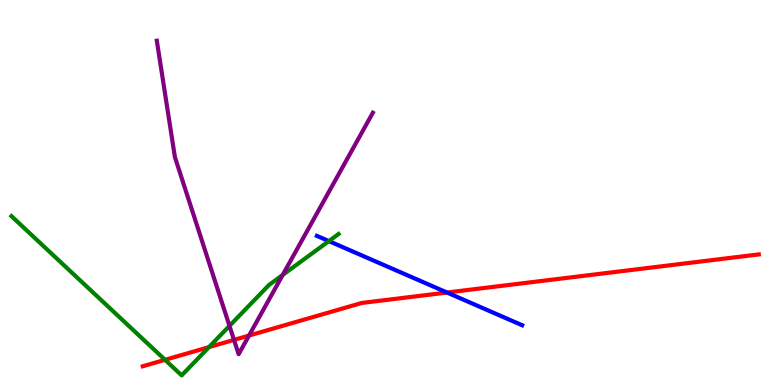[{'lines': ['blue', 'red'], 'intersections': [{'x': 5.77, 'y': 2.4}]}, {'lines': ['green', 'red'], 'intersections': [{'x': 2.13, 'y': 0.654}, {'x': 2.7, 'y': 0.984}]}, {'lines': ['purple', 'red'], 'intersections': [{'x': 3.02, 'y': 1.17}, {'x': 3.21, 'y': 1.28}]}, {'lines': ['blue', 'green'], 'intersections': [{'x': 4.24, 'y': 3.74}]}, {'lines': ['blue', 'purple'], 'intersections': []}, {'lines': ['green', 'purple'], 'intersections': [{'x': 2.96, 'y': 1.54}, {'x': 3.65, 'y': 2.86}]}]